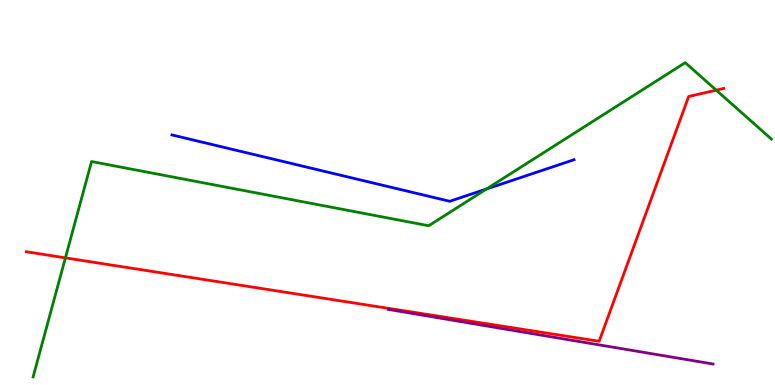[{'lines': ['blue', 'red'], 'intersections': []}, {'lines': ['green', 'red'], 'intersections': [{'x': 0.844, 'y': 3.3}, {'x': 9.24, 'y': 7.66}]}, {'lines': ['purple', 'red'], 'intersections': []}, {'lines': ['blue', 'green'], 'intersections': [{'x': 6.28, 'y': 5.09}]}, {'lines': ['blue', 'purple'], 'intersections': []}, {'lines': ['green', 'purple'], 'intersections': []}]